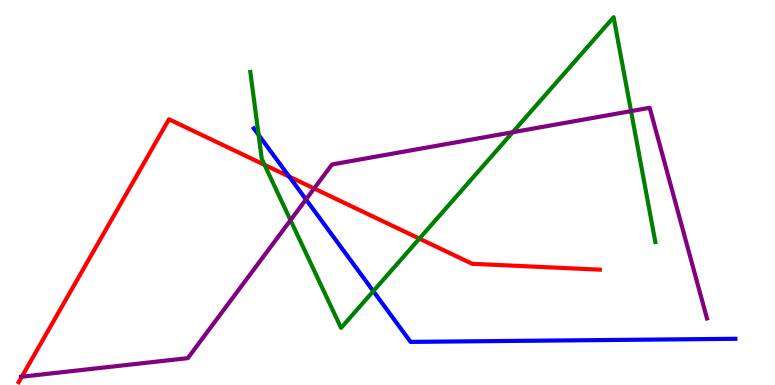[{'lines': ['blue', 'red'], 'intersections': [{'x': 3.73, 'y': 5.41}]}, {'lines': ['green', 'red'], 'intersections': [{'x': 3.41, 'y': 5.72}, {'x': 5.41, 'y': 3.8}]}, {'lines': ['purple', 'red'], 'intersections': [{'x': 0.281, 'y': 0.215}, {'x': 4.05, 'y': 5.1}]}, {'lines': ['blue', 'green'], 'intersections': [{'x': 3.34, 'y': 6.5}, {'x': 4.82, 'y': 2.44}]}, {'lines': ['blue', 'purple'], 'intersections': [{'x': 3.95, 'y': 4.82}]}, {'lines': ['green', 'purple'], 'intersections': [{'x': 3.75, 'y': 4.28}, {'x': 6.62, 'y': 6.57}, {'x': 8.14, 'y': 7.11}]}]